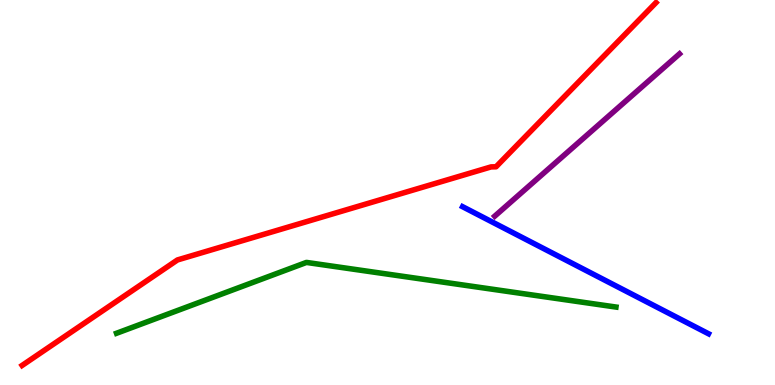[{'lines': ['blue', 'red'], 'intersections': []}, {'lines': ['green', 'red'], 'intersections': []}, {'lines': ['purple', 'red'], 'intersections': []}, {'lines': ['blue', 'green'], 'intersections': []}, {'lines': ['blue', 'purple'], 'intersections': []}, {'lines': ['green', 'purple'], 'intersections': []}]